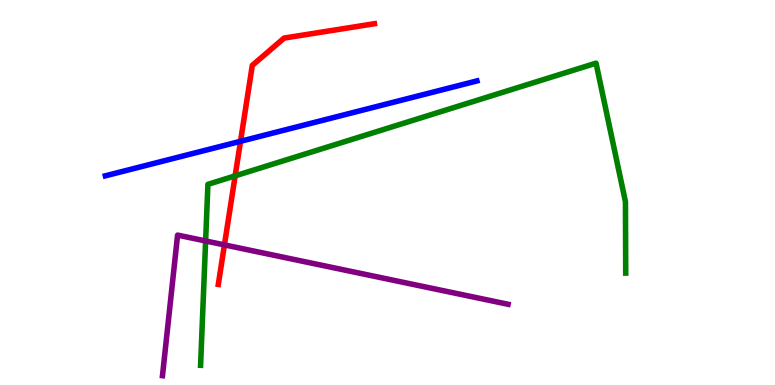[{'lines': ['blue', 'red'], 'intersections': [{'x': 3.1, 'y': 6.33}]}, {'lines': ['green', 'red'], 'intersections': [{'x': 3.03, 'y': 5.43}]}, {'lines': ['purple', 'red'], 'intersections': [{'x': 2.9, 'y': 3.64}]}, {'lines': ['blue', 'green'], 'intersections': []}, {'lines': ['blue', 'purple'], 'intersections': []}, {'lines': ['green', 'purple'], 'intersections': [{'x': 2.65, 'y': 3.74}]}]